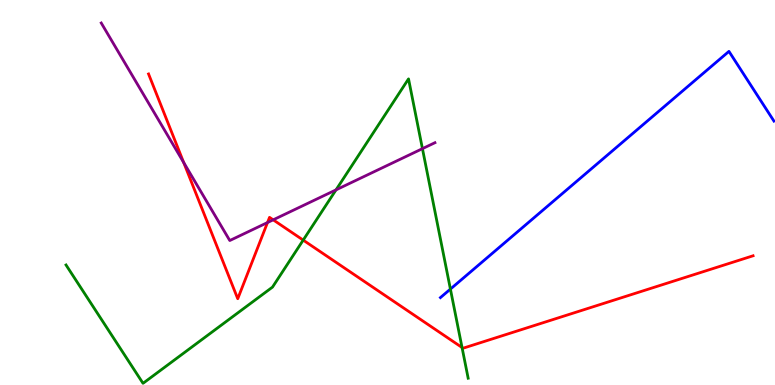[{'lines': ['blue', 'red'], 'intersections': []}, {'lines': ['green', 'red'], 'intersections': [{'x': 3.91, 'y': 3.76}, {'x': 5.96, 'y': 0.974}]}, {'lines': ['purple', 'red'], 'intersections': [{'x': 2.37, 'y': 5.78}, {'x': 3.45, 'y': 4.22}, {'x': 3.53, 'y': 4.29}]}, {'lines': ['blue', 'green'], 'intersections': [{'x': 5.81, 'y': 2.49}]}, {'lines': ['blue', 'purple'], 'intersections': []}, {'lines': ['green', 'purple'], 'intersections': [{'x': 4.34, 'y': 5.07}, {'x': 5.45, 'y': 6.14}]}]